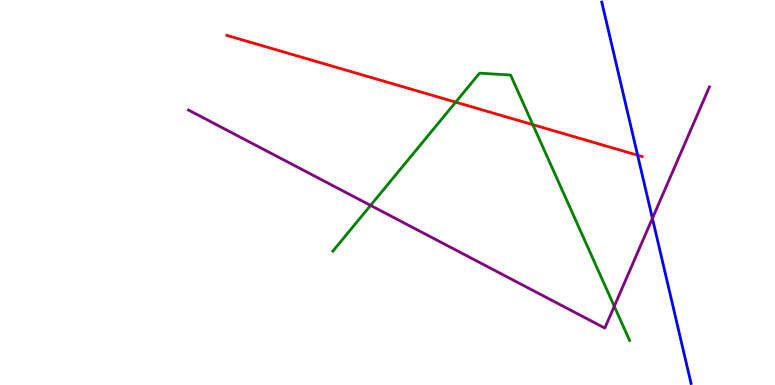[{'lines': ['blue', 'red'], 'intersections': [{'x': 8.23, 'y': 5.97}]}, {'lines': ['green', 'red'], 'intersections': [{'x': 5.88, 'y': 7.35}, {'x': 6.88, 'y': 6.76}]}, {'lines': ['purple', 'red'], 'intersections': []}, {'lines': ['blue', 'green'], 'intersections': []}, {'lines': ['blue', 'purple'], 'intersections': [{'x': 8.42, 'y': 4.33}]}, {'lines': ['green', 'purple'], 'intersections': [{'x': 4.78, 'y': 4.66}, {'x': 7.93, 'y': 2.04}]}]